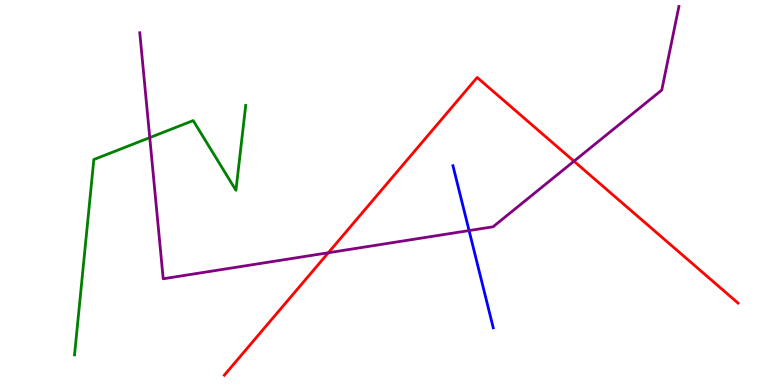[{'lines': ['blue', 'red'], 'intersections': []}, {'lines': ['green', 'red'], 'intersections': []}, {'lines': ['purple', 'red'], 'intersections': [{'x': 4.24, 'y': 3.44}, {'x': 7.41, 'y': 5.81}]}, {'lines': ['blue', 'green'], 'intersections': []}, {'lines': ['blue', 'purple'], 'intersections': [{'x': 6.05, 'y': 4.01}]}, {'lines': ['green', 'purple'], 'intersections': [{'x': 1.93, 'y': 6.43}]}]